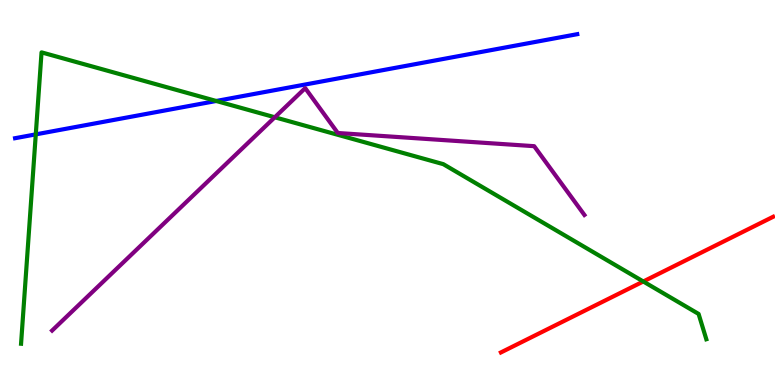[{'lines': ['blue', 'red'], 'intersections': []}, {'lines': ['green', 'red'], 'intersections': [{'x': 8.3, 'y': 2.69}]}, {'lines': ['purple', 'red'], 'intersections': []}, {'lines': ['blue', 'green'], 'intersections': [{'x': 0.462, 'y': 6.51}, {'x': 2.79, 'y': 7.38}]}, {'lines': ['blue', 'purple'], 'intersections': []}, {'lines': ['green', 'purple'], 'intersections': [{'x': 3.55, 'y': 6.95}]}]